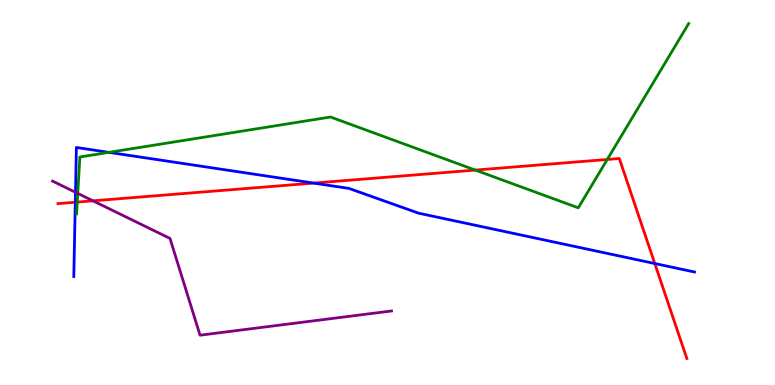[{'lines': ['blue', 'red'], 'intersections': [{'x': 0.972, 'y': 4.75}, {'x': 4.05, 'y': 5.24}, {'x': 8.45, 'y': 3.16}]}, {'lines': ['green', 'red'], 'intersections': [{'x': 0.997, 'y': 4.75}, {'x': 6.13, 'y': 5.58}, {'x': 7.84, 'y': 5.86}]}, {'lines': ['purple', 'red'], 'intersections': [{'x': 1.2, 'y': 4.78}]}, {'lines': ['blue', 'green'], 'intersections': [{'x': 1.4, 'y': 6.04}]}, {'lines': ['blue', 'purple'], 'intersections': [{'x': 0.974, 'y': 5.01}]}, {'lines': ['green', 'purple'], 'intersections': [{'x': 1.0, 'y': 4.98}]}]